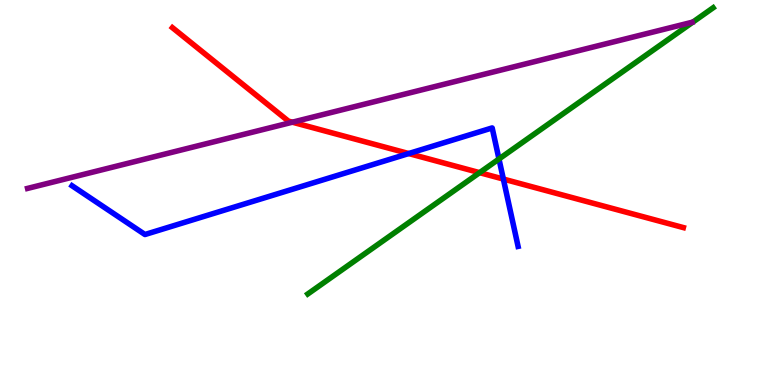[{'lines': ['blue', 'red'], 'intersections': [{'x': 5.27, 'y': 6.01}, {'x': 6.49, 'y': 5.35}]}, {'lines': ['green', 'red'], 'intersections': [{'x': 6.19, 'y': 5.52}]}, {'lines': ['purple', 'red'], 'intersections': [{'x': 3.77, 'y': 6.83}]}, {'lines': ['blue', 'green'], 'intersections': [{'x': 6.44, 'y': 5.87}]}, {'lines': ['blue', 'purple'], 'intersections': []}, {'lines': ['green', 'purple'], 'intersections': []}]